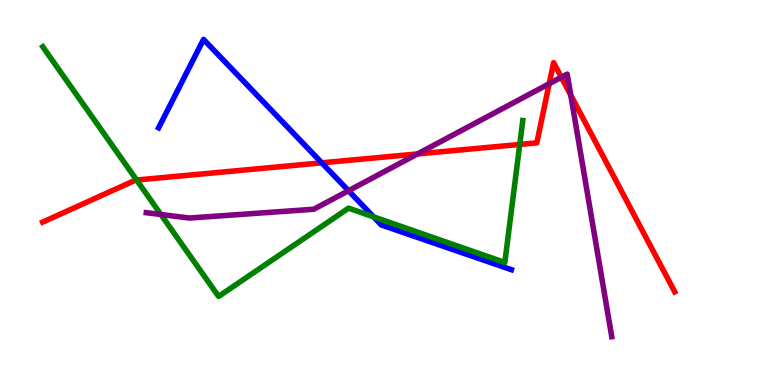[{'lines': ['blue', 'red'], 'intersections': [{'x': 4.15, 'y': 5.77}]}, {'lines': ['green', 'red'], 'intersections': [{'x': 1.76, 'y': 5.32}, {'x': 6.71, 'y': 6.25}]}, {'lines': ['purple', 'red'], 'intersections': [{'x': 5.39, 'y': 6.0}, {'x': 7.09, 'y': 7.83}, {'x': 7.24, 'y': 7.99}, {'x': 7.36, 'y': 7.53}]}, {'lines': ['blue', 'green'], 'intersections': [{'x': 4.82, 'y': 4.37}]}, {'lines': ['blue', 'purple'], 'intersections': [{'x': 4.5, 'y': 5.05}]}, {'lines': ['green', 'purple'], 'intersections': [{'x': 2.08, 'y': 4.43}]}]